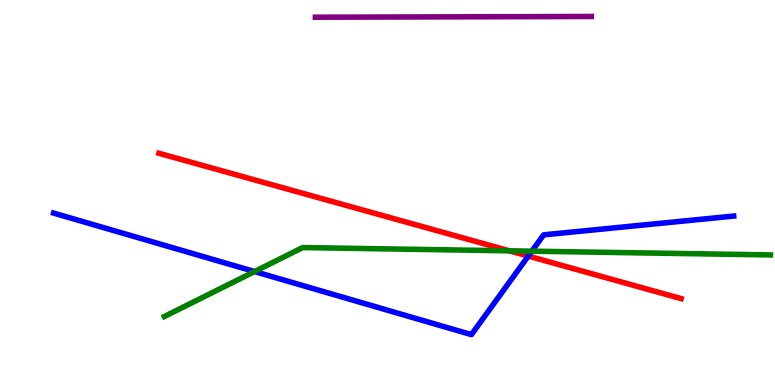[{'lines': ['blue', 'red'], 'intersections': [{'x': 6.82, 'y': 3.35}]}, {'lines': ['green', 'red'], 'intersections': [{'x': 6.57, 'y': 3.49}]}, {'lines': ['purple', 'red'], 'intersections': []}, {'lines': ['blue', 'green'], 'intersections': [{'x': 3.28, 'y': 2.95}, {'x': 6.86, 'y': 3.48}]}, {'lines': ['blue', 'purple'], 'intersections': []}, {'lines': ['green', 'purple'], 'intersections': []}]